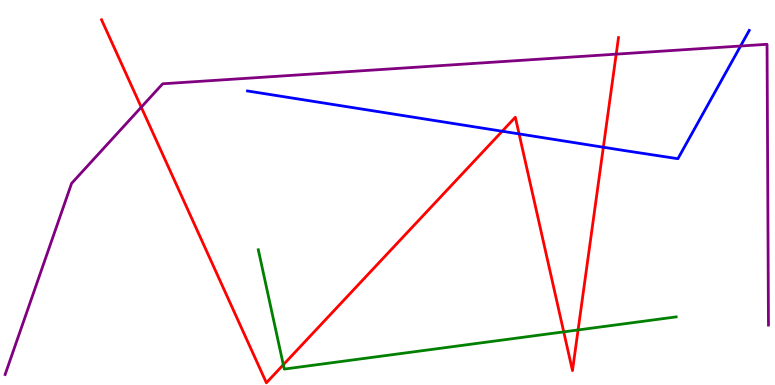[{'lines': ['blue', 'red'], 'intersections': [{'x': 6.48, 'y': 6.59}, {'x': 6.7, 'y': 6.52}, {'x': 7.79, 'y': 6.18}]}, {'lines': ['green', 'red'], 'intersections': [{'x': 3.66, 'y': 0.526}, {'x': 7.27, 'y': 1.38}, {'x': 7.46, 'y': 1.43}]}, {'lines': ['purple', 'red'], 'intersections': [{'x': 1.82, 'y': 7.22}, {'x': 7.95, 'y': 8.59}]}, {'lines': ['blue', 'green'], 'intersections': []}, {'lines': ['blue', 'purple'], 'intersections': [{'x': 9.56, 'y': 8.8}]}, {'lines': ['green', 'purple'], 'intersections': []}]